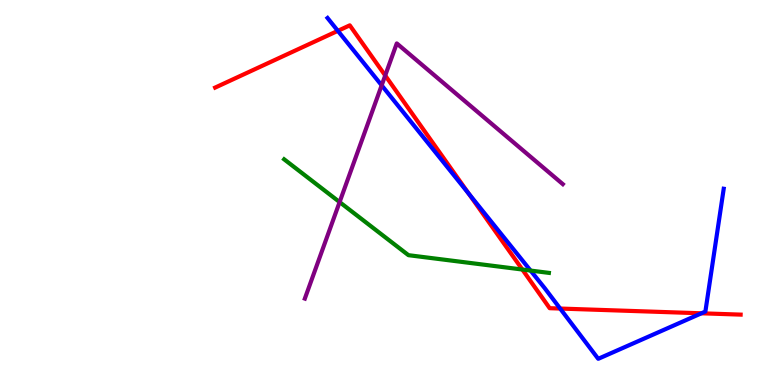[{'lines': ['blue', 'red'], 'intersections': [{'x': 4.36, 'y': 9.2}, {'x': 6.05, 'y': 4.97}, {'x': 7.23, 'y': 1.99}, {'x': 9.05, 'y': 1.86}]}, {'lines': ['green', 'red'], 'intersections': [{'x': 6.74, 'y': 3.0}]}, {'lines': ['purple', 'red'], 'intersections': [{'x': 4.97, 'y': 8.04}]}, {'lines': ['blue', 'green'], 'intersections': [{'x': 6.85, 'y': 2.97}]}, {'lines': ['blue', 'purple'], 'intersections': [{'x': 4.92, 'y': 7.78}]}, {'lines': ['green', 'purple'], 'intersections': [{'x': 4.38, 'y': 4.75}]}]